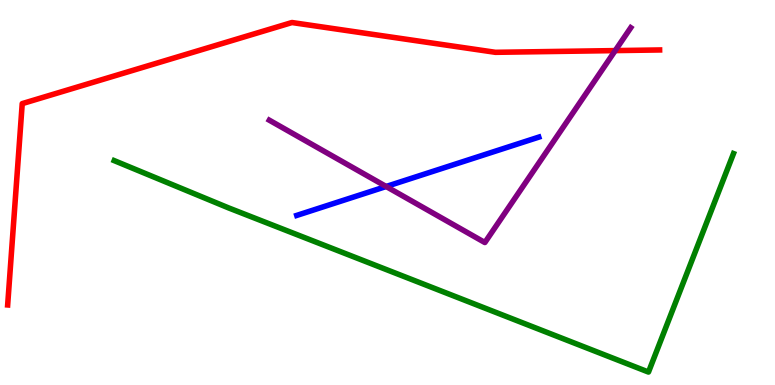[{'lines': ['blue', 'red'], 'intersections': []}, {'lines': ['green', 'red'], 'intersections': []}, {'lines': ['purple', 'red'], 'intersections': [{'x': 7.94, 'y': 8.69}]}, {'lines': ['blue', 'green'], 'intersections': []}, {'lines': ['blue', 'purple'], 'intersections': [{'x': 4.98, 'y': 5.16}]}, {'lines': ['green', 'purple'], 'intersections': []}]